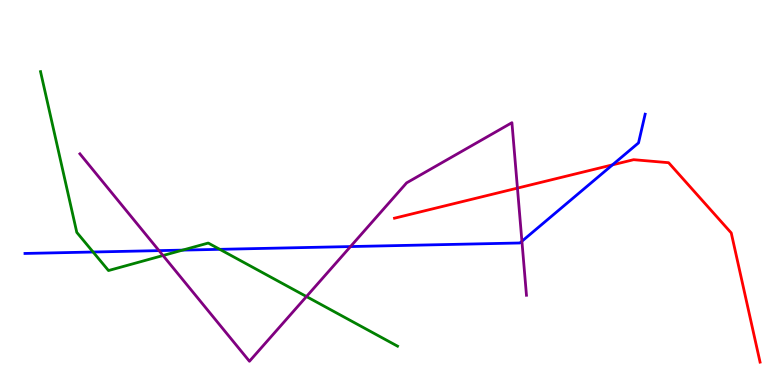[{'lines': ['blue', 'red'], 'intersections': [{'x': 7.9, 'y': 5.72}]}, {'lines': ['green', 'red'], 'intersections': []}, {'lines': ['purple', 'red'], 'intersections': [{'x': 6.68, 'y': 5.11}]}, {'lines': ['blue', 'green'], 'intersections': [{'x': 1.2, 'y': 3.45}, {'x': 2.36, 'y': 3.5}, {'x': 2.84, 'y': 3.52}]}, {'lines': ['blue', 'purple'], 'intersections': [{'x': 2.05, 'y': 3.49}, {'x': 4.52, 'y': 3.6}, {'x': 6.73, 'y': 3.73}]}, {'lines': ['green', 'purple'], 'intersections': [{'x': 2.1, 'y': 3.36}, {'x': 3.95, 'y': 2.3}]}]